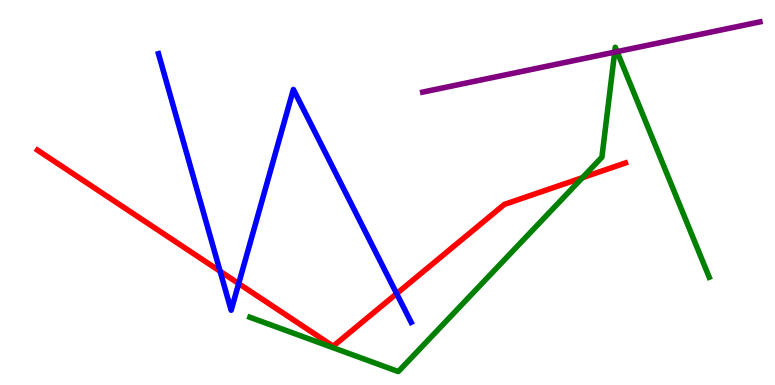[{'lines': ['blue', 'red'], 'intersections': [{'x': 2.84, 'y': 2.95}, {'x': 3.08, 'y': 2.63}, {'x': 5.12, 'y': 2.37}]}, {'lines': ['green', 'red'], 'intersections': [{'x': 7.52, 'y': 5.38}]}, {'lines': ['purple', 'red'], 'intersections': []}, {'lines': ['blue', 'green'], 'intersections': []}, {'lines': ['blue', 'purple'], 'intersections': []}, {'lines': ['green', 'purple'], 'intersections': [{'x': 7.93, 'y': 8.65}, {'x': 7.96, 'y': 8.66}]}]